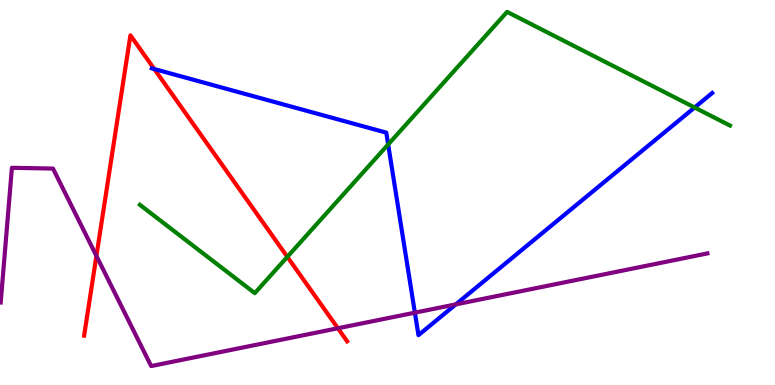[{'lines': ['blue', 'red'], 'intersections': [{'x': 1.99, 'y': 8.21}]}, {'lines': ['green', 'red'], 'intersections': [{'x': 3.71, 'y': 3.33}]}, {'lines': ['purple', 'red'], 'intersections': [{'x': 1.24, 'y': 3.35}, {'x': 4.36, 'y': 1.47}]}, {'lines': ['blue', 'green'], 'intersections': [{'x': 5.01, 'y': 6.25}, {'x': 8.96, 'y': 7.21}]}, {'lines': ['blue', 'purple'], 'intersections': [{'x': 5.35, 'y': 1.88}, {'x': 5.88, 'y': 2.09}]}, {'lines': ['green', 'purple'], 'intersections': []}]